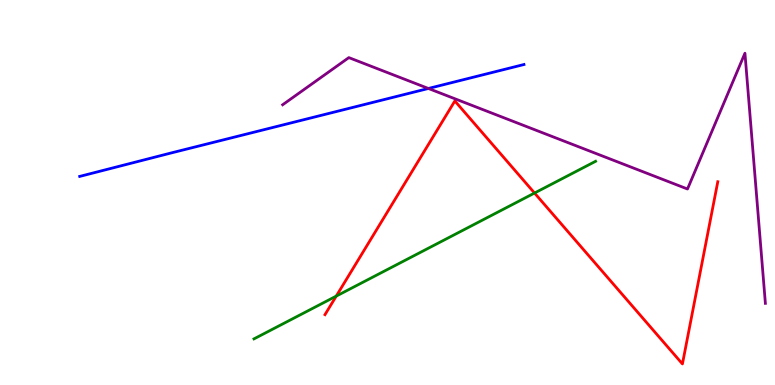[{'lines': ['blue', 'red'], 'intersections': []}, {'lines': ['green', 'red'], 'intersections': [{'x': 4.34, 'y': 2.31}, {'x': 6.9, 'y': 4.99}]}, {'lines': ['purple', 'red'], 'intersections': []}, {'lines': ['blue', 'green'], 'intersections': []}, {'lines': ['blue', 'purple'], 'intersections': [{'x': 5.53, 'y': 7.7}]}, {'lines': ['green', 'purple'], 'intersections': []}]